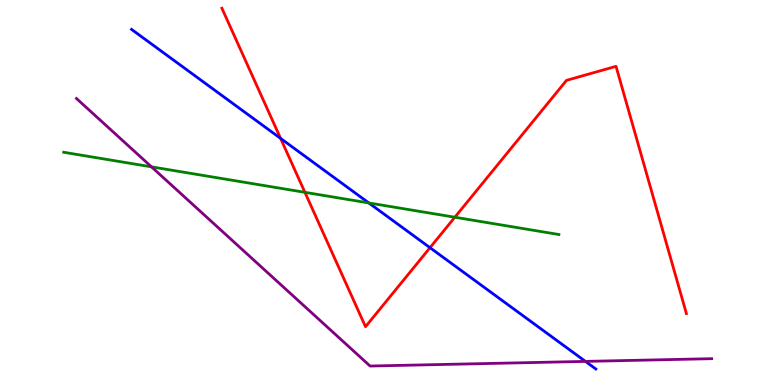[{'lines': ['blue', 'red'], 'intersections': [{'x': 3.62, 'y': 6.4}, {'x': 5.55, 'y': 3.57}]}, {'lines': ['green', 'red'], 'intersections': [{'x': 3.93, 'y': 5.0}, {'x': 5.87, 'y': 4.36}]}, {'lines': ['purple', 'red'], 'intersections': []}, {'lines': ['blue', 'green'], 'intersections': [{'x': 4.76, 'y': 4.73}]}, {'lines': ['blue', 'purple'], 'intersections': [{'x': 7.55, 'y': 0.613}]}, {'lines': ['green', 'purple'], 'intersections': [{'x': 1.95, 'y': 5.67}]}]